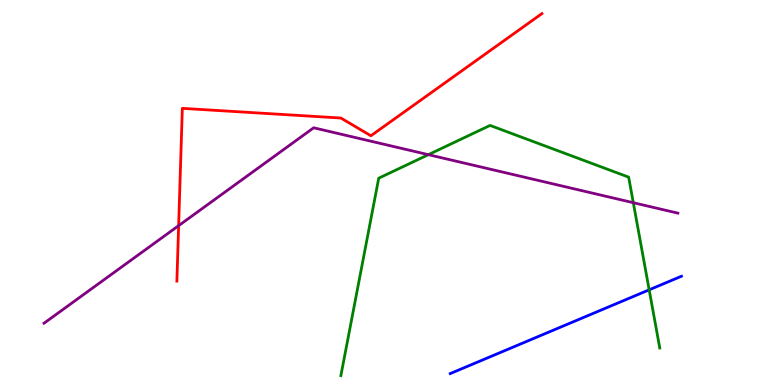[{'lines': ['blue', 'red'], 'intersections': []}, {'lines': ['green', 'red'], 'intersections': []}, {'lines': ['purple', 'red'], 'intersections': [{'x': 2.31, 'y': 4.14}]}, {'lines': ['blue', 'green'], 'intersections': [{'x': 8.38, 'y': 2.47}]}, {'lines': ['blue', 'purple'], 'intersections': []}, {'lines': ['green', 'purple'], 'intersections': [{'x': 5.53, 'y': 5.98}, {'x': 8.17, 'y': 4.73}]}]